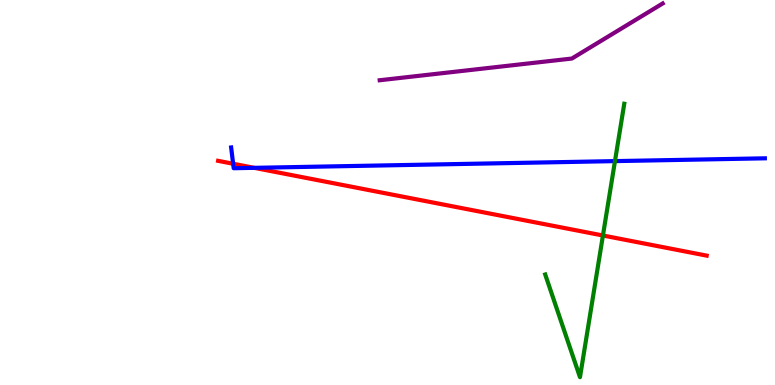[{'lines': ['blue', 'red'], 'intersections': [{'x': 3.01, 'y': 5.75}, {'x': 3.28, 'y': 5.64}]}, {'lines': ['green', 'red'], 'intersections': [{'x': 7.78, 'y': 3.88}]}, {'lines': ['purple', 'red'], 'intersections': []}, {'lines': ['blue', 'green'], 'intersections': [{'x': 7.94, 'y': 5.82}]}, {'lines': ['blue', 'purple'], 'intersections': []}, {'lines': ['green', 'purple'], 'intersections': []}]